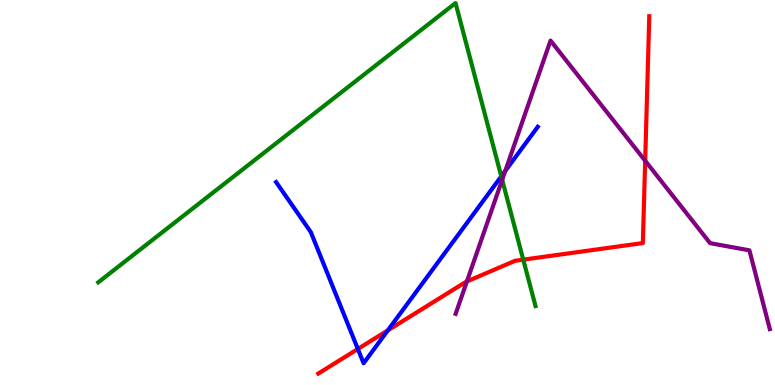[{'lines': ['blue', 'red'], 'intersections': [{'x': 4.62, 'y': 0.936}, {'x': 5.0, 'y': 1.42}]}, {'lines': ['green', 'red'], 'intersections': [{'x': 6.75, 'y': 3.26}]}, {'lines': ['purple', 'red'], 'intersections': [{'x': 6.02, 'y': 2.69}, {'x': 8.32, 'y': 5.82}]}, {'lines': ['blue', 'green'], 'intersections': [{'x': 6.47, 'y': 5.42}]}, {'lines': ['blue', 'purple'], 'intersections': [{'x': 6.52, 'y': 5.56}]}, {'lines': ['green', 'purple'], 'intersections': [{'x': 6.48, 'y': 5.33}]}]